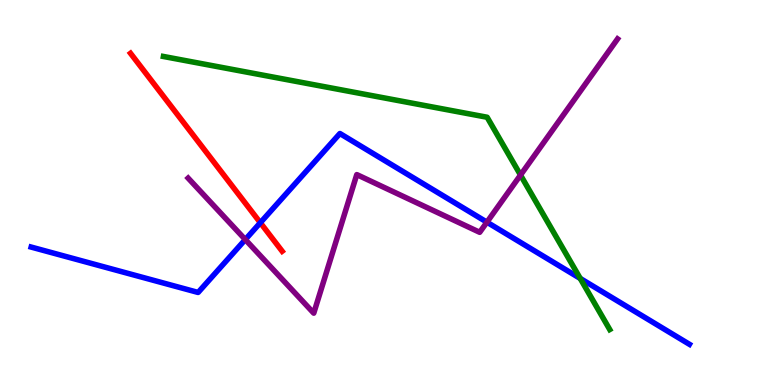[{'lines': ['blue', 'red'], 'intersections': [{'x': 3.36, 'y': 4.22}]}, {'lines': ['green', 'red'], 'intersections': []}, {'lines': ['purple', 'red'], 'intersections': []}, {'lines': ['blue', 'green'], 'intersections': [{'x': 7.49, 'y': 2.77}]}, {'lines': ['blue', 'purple'], 'intersections': [{'x': 3.17, 'y': 3.78}, {'x': 6.28, 'y': 4.23}]}, {'lines': ['green', 'purple'], 'intersections': [{'x': 6.72, 'y': 5.45}]}]